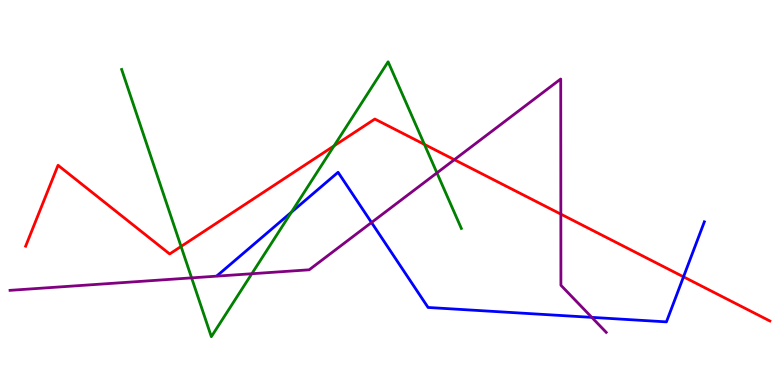[{'lines': ['blue', 'red'], 'intersections': [{'x': 8.82, 'y': 2.81}]}, {'lines': ['green', 'red'], 'intersections': [{'x': 2.34, 'y': 3.6}, {'x': 4.31, 'y': 6.21}, {'x': 5.48, 'y': 6.25}]}, {'lines': ['purple', 'red'], 'intersections': [{'x': 5.86, 'y': 5.85}, {'x': 7.24, 'y': 4.44}]}, {'lines': ['blue', 'green'], 'intersections': [{'x': 3.76, 'y': 4.49}]}, {'lines': ['blue', 'purple'], 'intersections': [{'x': 4.79, 'y': 4.22}, {'x': 7.64, 'y': 1.76}]}, {'lines': ['green', 'purple'], 'intersections': [{'x': 2.47, 'y': 2.78}, {'x': 3.25, 'y': 2.89}, {'x': 5.64, 'y': 5.51}]}]